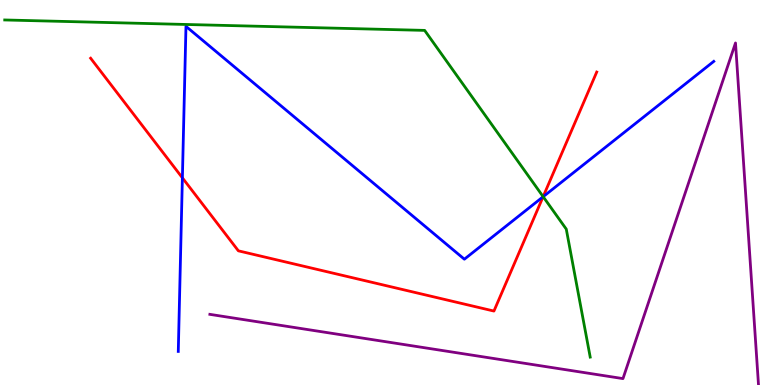[{'lines': ['blue', 'red'], 'intersections': [{'x': 2.35, 'y': 5.38}, {'x': 7.01, 'y': 4.89}]}, {'lines': ['green', 'red'], 'intersections': [{'x': 7.01, 'y': 4.89}]}, {'lines': ['purple', 'red'], 'intersections': []}, {'lines': ['blue', 'green'], 'intersections': [{'x': 7.01, 'y': 4.89}]}, {'lines': ['blue', 'purple'], 'intersections': []}, {'lines': ['green', 'purple'], 'intersections': []}]